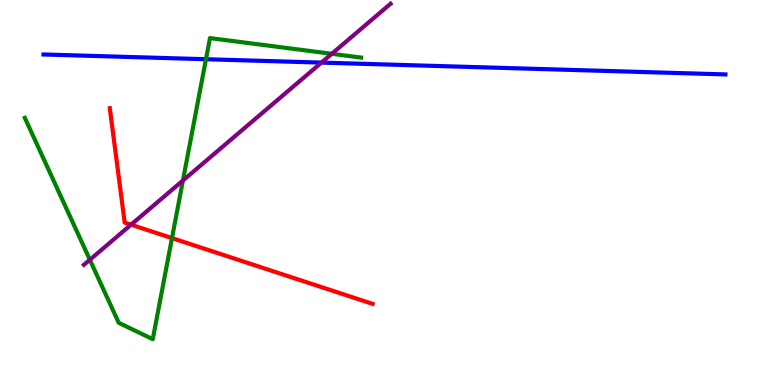[{'lines': ['blue', 'red'], 'intersections': []}, {'lines': ['green', 'red'], 'intersections': [{'x': 2.22, 'y': 3.82}]}, {'lines': ['purple', 'red'], 'intersections': [{'x': 1.69, 'y': 4.16}]}, {'lines': ['blue', 'green'], 'intersections': [{'x': 2.66, 'y': 8.46}]}, {'lines': ['blue', 'purple'], 'intersections': [{'x': 4.15, 'y': 8.37}]}, {'lines': ['green', 'purple'], 'intersections': [{'x': 1.16, 'y': 3.25}, {'x': 2.36, 'y': 5.31}, {'x': 4.28, 'y': 8.6}]}]